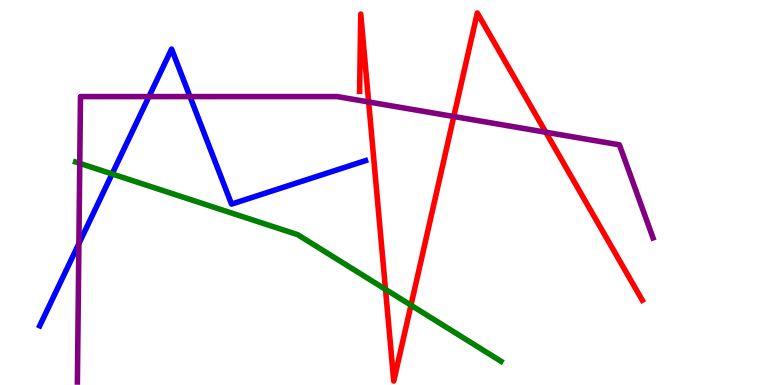[{'lines': ['blue', 'red'], 'intersections': []}, {'lines': ['green', 'red'], 'intersections': [{'x': 4.97, 'y': 2.48}, {'x': 5.3, 'y': 2.07}]}, {'lines': ['purple', 'red'], 'intersections': [{'x': 4.76, 'y': 7.35}, {'x': 5.86, 'y': 6.97}, {'x': 7.04, 'y': 6.57}]}, {'lines': ['blue', 'green'], 'intersections': [{'x': 1.45, 'y': 5.48}]}, {'lines': ['blue', 'purple'], 'intersections': [{'x': 1.02, 'y': 3.67}, {'x': 1.92, 'y': 7.49}, {'x': 2.45, 'y': 7.49}]}, {'lines': ['green', 'purple'], 'intersections': [{'x': 1.03, 'y': 5.76}]}]